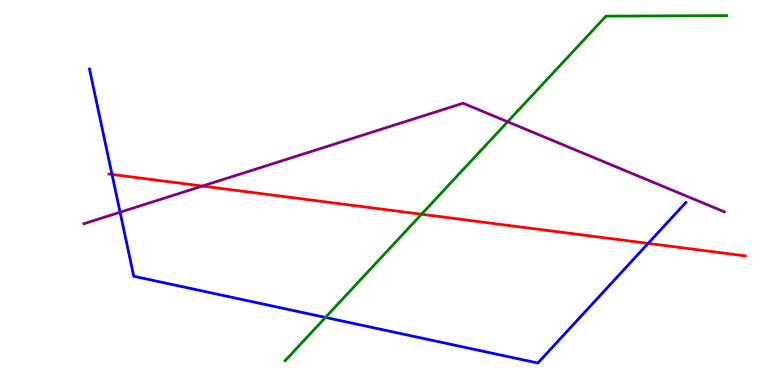[{'lines': ['blue', 'red'], 'intersections': [{'x': 1.45, 'y': 5.47}, {'x': 8.36, 'y': 3.68}]}, {'lines': ['green', 'red'], 'intersections': [{'x': 5.44, 'y': 4.44}]}, {'lines': ['purple', 'red'], 'intersections': [{'x': 2.61, 'y': 5.17}]}, {'lines': ['blue', 'green'], 'intersections': [{'x': 4.2, 'y': 1.76}]}, {'lines': ['blue', 'purple'], 'intersections': [{'x': 1.55, 'y': 4.49}]}, {'lines': ['green', 'purple'], 'intersections': [{'x': 6.55, 'y': 6.84}]}]